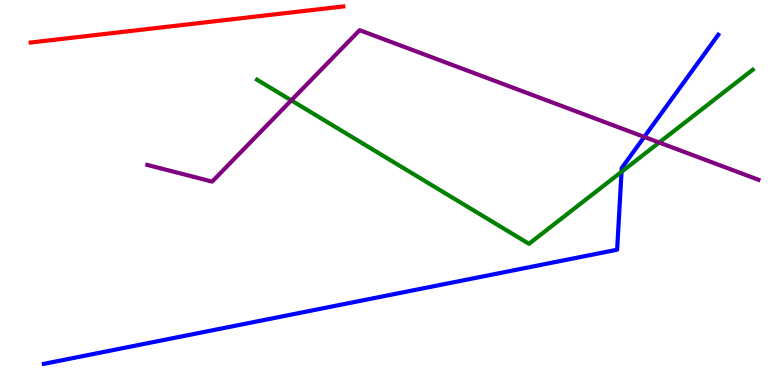[{'lines': ['blue', 'red'], 'intersections': []}, {'lines': ['green', 'red'], 'intersections': []}, {'lines': ['purple', 'red'], 'intersections': []}, {'lines': ['blue', 'green'], 'intersections': [{'x': 8.02, 'y': 5.54}]}, {'lines': ['blue', 'purple'], 'intersections': [{'x': 8.31, 'y': 6.44}]}, {'lines': ['green', 'purple'], 'intersections': [{'x': 3.76, 'y': 7.39}, {'x': 8.51, 'y': 6.3}]}]